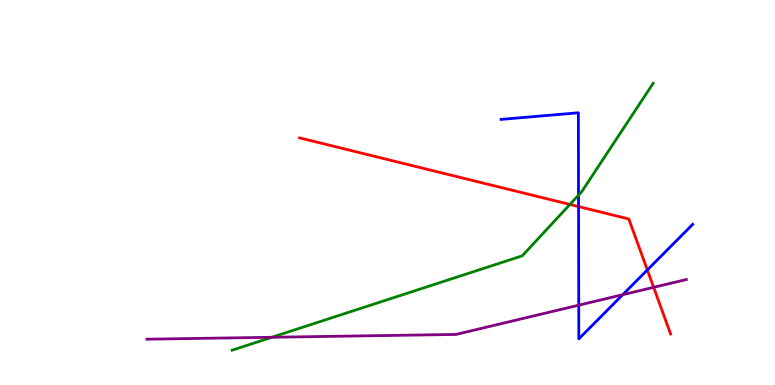[{'lines': ['blue', 'red'], 'intersections': [{'x': 7.47, 'y': 4.63}, {'x': 8.35, 'y': 2.99}]}, {'lines': ['green', 'red'], 'intersections': [{'x': 7.35, 'y': 4.69}]}, {'lines': ['purple', 'red'], 'intersections': [{'x': 8.43, 'y': 2.54}]}, {'lines': ['blue', 'green'], 'intersections': [{'x': 7.46, 'y': 4.93}]}, {'lines': ['blue', 'purple'], 'intersections': [{'x': 7.47, 'y': 2.07}, {'x': 8.04, 'y': 2.35}]}, {'lines': ['green', 'purple'], 'intersections': [{'x': 3.51, 'y': 1.24}]}]